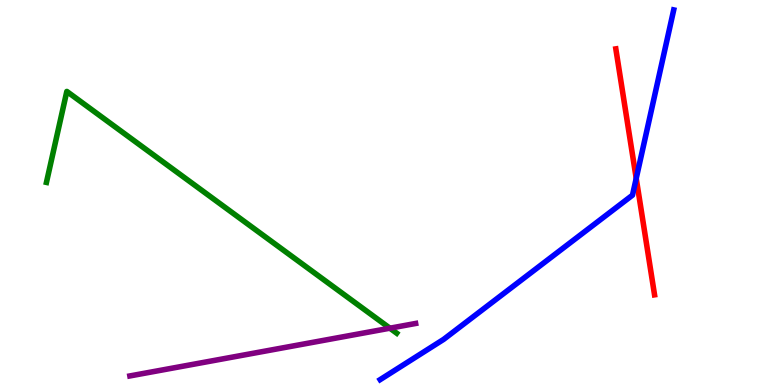[{'lines': ['blue', 'red'], 'intersections': [{'x': 8.21, 'y': 5.37}]}, {'lines': ['green', 'red'], 'intersections': []}, {'lines': ['purple', 'red'], 'intersections': []}, {'lines': ['blue', 'green'], 'intersections': []}, {'lines': ['blue', 'purple'], 'intersections': []}, {'lines': ['green', 'purple'], 'intersections': [{'x': 5.03, 'y': 1.48}]}]